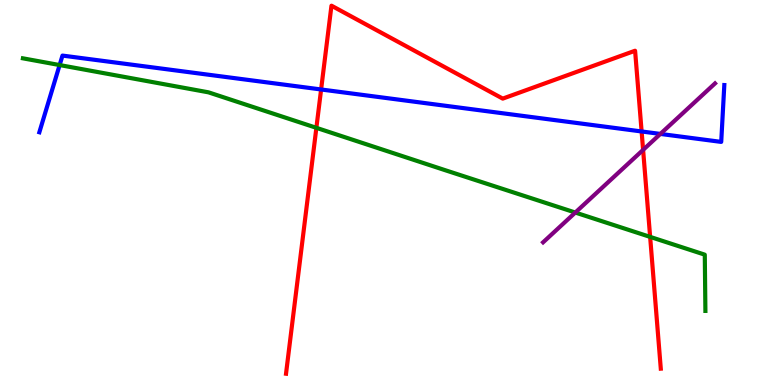[{'lines': ['blue', 'red'], 'intersections': [{'x': 4.14, 'y': 7.68}, {'x': 8.28, 'y': 6.59}]}, {'lines': ['green', 'red'], 'intersections': [{'x': 4.08, 'y': 6.68}, {'x': 8.39, 'y': 3.85}]}, {'lines': ['purple', 'red'], 'intersections': [{'x': 8.3, 'y': 6.11}]}, {'lines': ['blue', 'green'], 'intersections': [{'x': 0.769, 'y': 8.31}]}, {'lines': ['blue', 'purple'], 'intersections': [{'x': 8.52, 'y': 6.52}]}, {'lines': ['green', 'purple'], 'intersections': [{'x': 7.42, 'y': 4.48}]}]